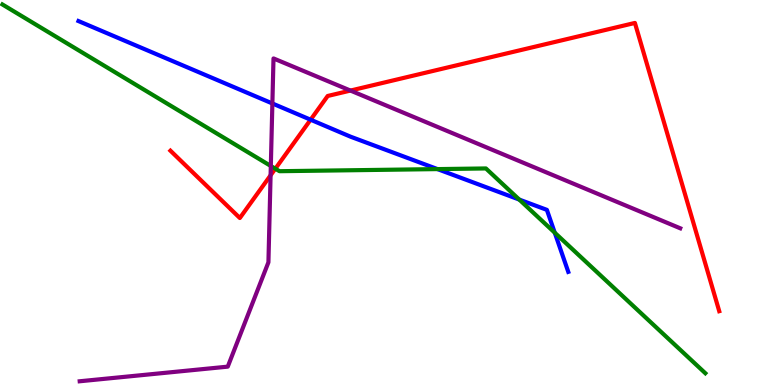[{'lines': ['blue', 'red'], 'intersections': [{'x': 4.01, 'y': 6.89}]}, {'lines': ['green', 'red'], 'intersections': [{'x': 3.55, 'y': 5.62}]}, {'lines': ['purple', 'red'], 'intersections': [{'x': 3.49, 'y': 5.45}, {'x': 4.52, 'y': 7.65}]}, {'lines': ['blue', 'green'], 'intersections': [{'x': 5.65, 'y': 5.61}, {'x': 6.7, 'y': 4.82}, {'x': 7.16, 'y': 3.96}]}, {'lines': ['blue', 'purple'], 'intersections': [{'x': 3.51, 'y': 7.31}]}, {'lines': ['green', 'purple'], 'intersections': [{'x': 3.49, 'y': 5.69}]}]